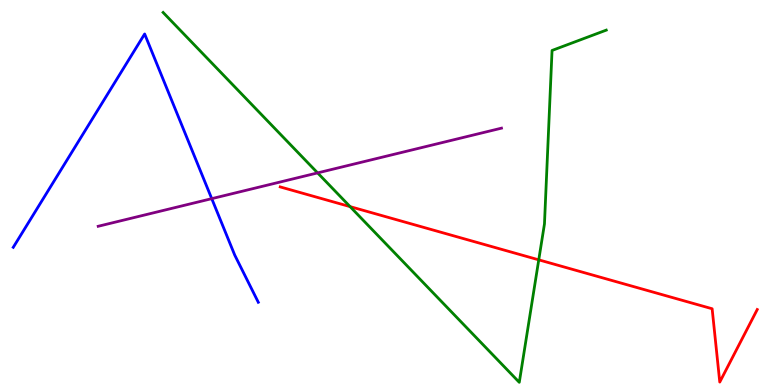[{'lines': ['blue', 'red'], 'intersections': []}, {'lines': ['green', 'red'], 'intersections': [{'x': 4.52, 'y': 4.63}, {'x': 6.95, 'y': 3.25}]}, {'lines': ['purple', 'red'], 'intersections': []}, {'lines': ['blue', 'green'], 'intersections': []}, {'lines': ['blue', 'purple'], 'intersections': [{'x': 2.73, 'y': 4.84}]}, {'lines': ['green', 'purple'], 'intersections': [{'x': 4.1, 'y': 5.51}]}]